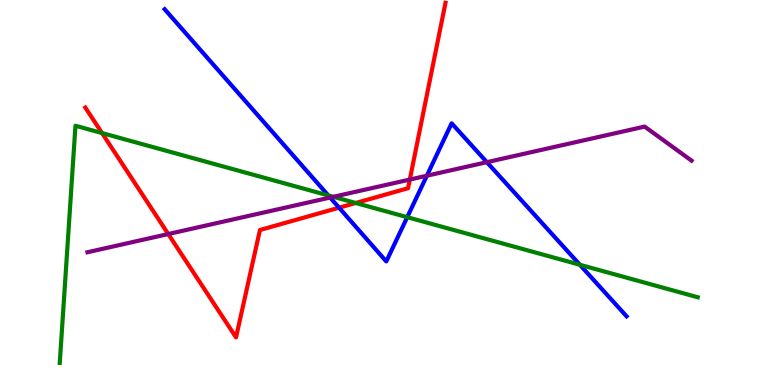[{'lines': ['blue', 'red'], 'intersections': [{'x': 4.37, 'y': 4.61}]}, {'lines': ['green', 'red'], 'intersections': [{'x': 1.32, 'y': 6.54}, {'x': 4.59, 'y': 4.73}]}, {'lines': ['purple', 'red'], 'intersections': [{'x': 2.17, 'y': 3.92}, {'x': 5.29, 'y': 5.34}]}, {'lines': ['blue', 'green'], 'intersections': [{'x': 4.24, 'y': 4.92}, {'x': 5.25, 'y': 4.36}, {'x': 7.48, 'y': 3.12}]}, {'lines': ['blue', 'purple'], 'intersections': [{'x': 4.26, 'y': 4.87}, {'x': 5.51, 'y': 5.44}, {'x': 6.28, 'y': 5.79}]}, {'lines': ['green', 'purple'], 'intersections': [{'x': 4.3, 'y': 4.89}]}]